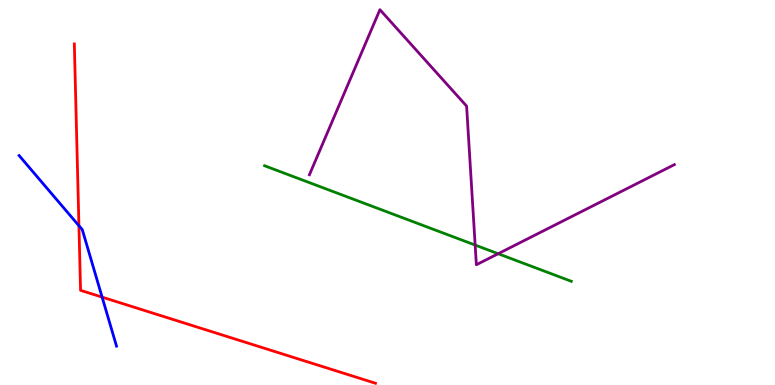[{'lines': ['blue', 'red'], 'intersections': [{'x': 1.02, 'y': 4.14}, {'x': 1.32, 'y': 2.28}]}, {'lines': ['green', 'red'], 'intersections': []}, {'lines': ['purple', 'red'], 'intersections': []}, {'lines': ['blue', 'green'], 'intersections': []}, {'lines': ['blue', 'purple'], 'intersections': []}, {'lines': ['green', 'purple'], 'intersections': [{'x': 6.13, 'y': 3.63}, {'x': 6.43, 'y': 3.41}]}]